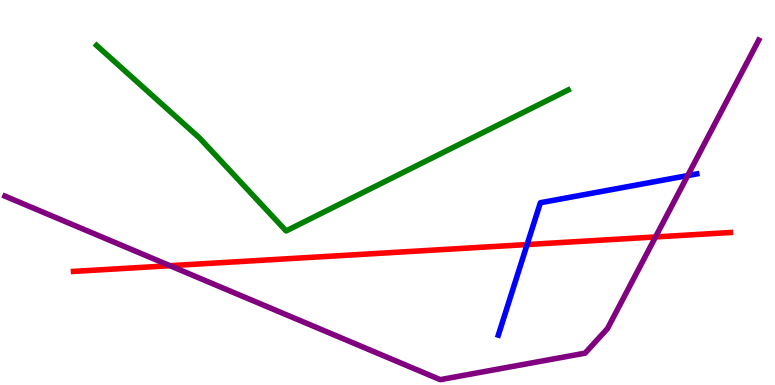[{'lines': ['blue', 'red'], 'intersections': [{'x': 6.8, 'y': 3.65}]}, {'lines': ['green', 'red'], 'intersections': []}, {'lines': ['purple', 'red'], 'intersections': [{'x': 2.19, 'y': 3.1}, {'x': 8.46, 'y': 3.85}]}, {'lines': ['blue', 'green'], 'intersections': []}, {'lines': ['blue', 'purple'], 'intersections': [{'x': 8.87, 'y': 5.44}]}, {'lines': ['green', 'purple'], 'intersections': []}]